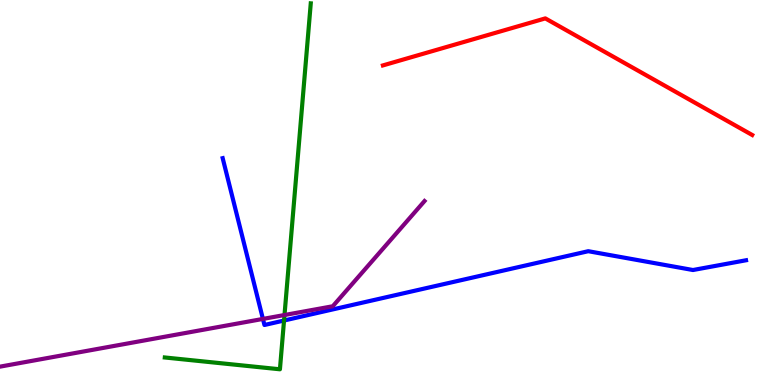[{'lines': ['blue', 'red'], 'intersections': []}, {'lines': ['green', 'red'], 'intersections': []}, {'lines': ['purple', 'red'], 'intersections': []}, {'lines': ['blue', 'green'], 'intersections': [{'x': 3.66, 'y': 1.67}]}, {'lines': ['blue', 'purple'], 'intersections': [{'x': 3.39, 'y': 1.72}]}, {'lines': ['green', 'purple'], 'intersections': [{'x': 3.67, 'y': 1.82}]}]